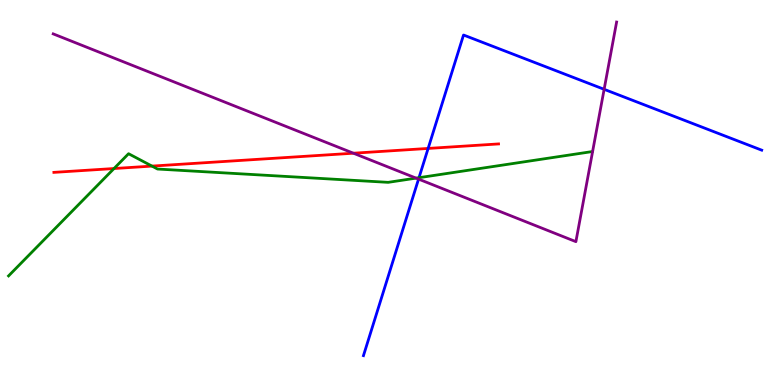[{'lines': ['blue', 'red'], 'intersections': [{'x': 5.52, 'y': 6.14}]}, {'lines': ['green', 'red'], 'intersections': [{'x': 1.47, 'y': 5.62}, {'x': 1.96, 'y': 5.69}]}, {'lines': ['purple', 'red'], 'intersections': [{'x': 4.56, 'y': 6.02}]}, {'lines': ['blue', 'green'], 'intersections': [{'x': 5.41, 'y': 5.38}]}, {'lines': ['blue', 'purple'], 'intersections': [{'x': 5.4, 'y': 5.35}, {'x': 7.8, 'y': 7.68}]}, {'lines': ['green', 'purple'], 'intersections': [{'x': 5.37, 'y': 5.37}]}]